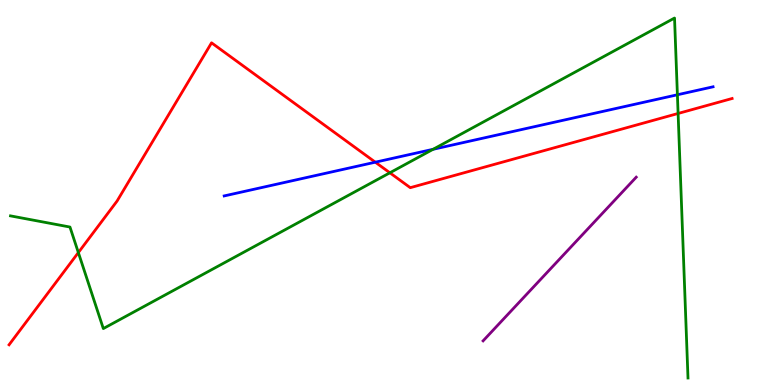[{'lines': ['blue', 'red'], 'intersections': [{'x': 4.84, 'y': 5.79}]}, {'lines': ['green', 'red'], 'intersections': [{'x': 1.01, 'y': 3.44}, {'x': 5.03, 'y': 5.51}, {'x': 8.75, 'y': 7.05}]}, {'lines': ['purple', 'red'], 'intersections': []}, {'lines': ['blue', 'green'], 'intersections': [{'x': 5.59, 'y': 6.12}, {'x': 8.74, 'y': 7.54}]}, {'lines': ['blue', 'purple'], 'intersections': []}, {'lines': ['green', 'purple'], 'intersections': []}]